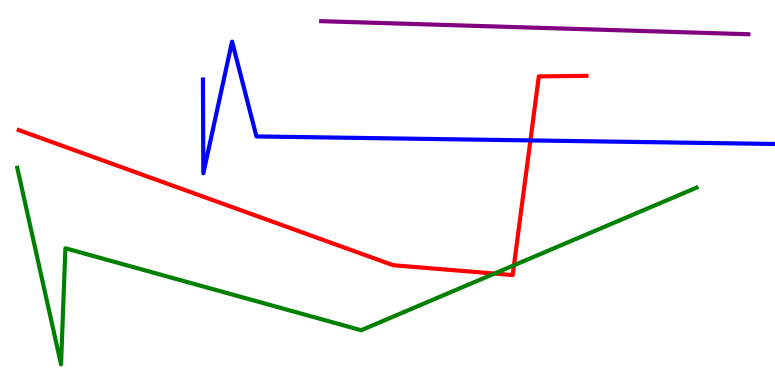[{'lines': ['blue', 'red'], 'intersections': [{'x': 6.84, 'y': 6.35}]}, {'lines': ['green', 'red'], 'intersections': [{'x': 6.38, 'y': 2.89}, {'x': 6.63, 'y': 3.11}]}, {'lines': ['purple', 'red'], 'intersections': []}, {'lines': ['blue', 'green'], 'intersections': []}, {'lines': ['blue', 'purple'], 'intersections': []}, {'lines': ['green', 'purple'], 'intersections': []}]